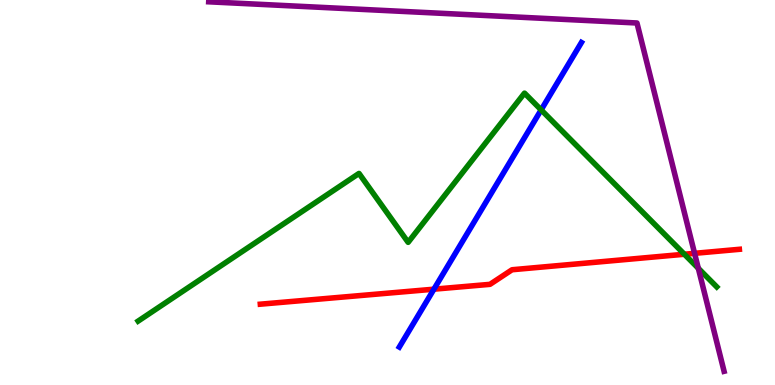[{'lines': ['blue', 'red'], 'intersections': [{'x': 5.6, 'y': 2.49}]}, {'lines': ['green', 'red'], 'intersections': [{'x': 8.83, 'y': 3.4}]}, {'lines': ['purple', 'red'], 'intersections': [{'x': 8.96, 'y': 3.42}]}, {'lines': ['blue', 'green'], 'intersections': [{'x': 6.98, 'y': 7.15}]}, {'lines': ['blue', 'purple'], 'intersections': []}, {'lines': ['green', 'purple'], 'intersections': [{'x': 9.01, 'y': 3.03}]}]